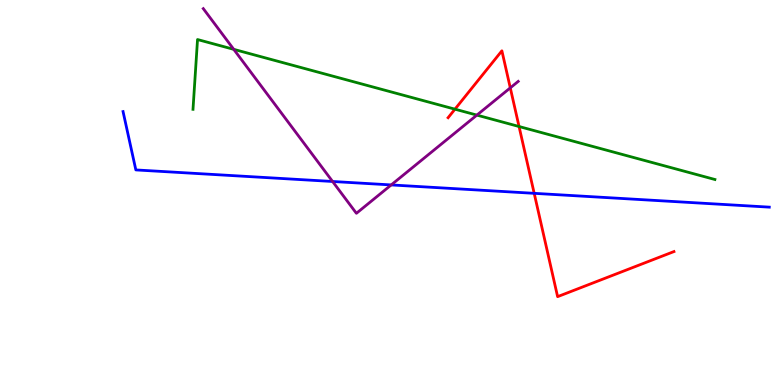[{'lines': ['blue', 'red'], 'intersections': [{'x': 6.89, 'y': 4.98}]}, {'lines': ['green', 'red'], 'intersections': [{'x': 5.87, 'y': 7.16}, {'x': 6.7, 'y': 6.71}]}, {'lines': ['purple', 'red'], 'intersections': [{'x': 6.58, 'y': 7.72}]}, {'lines': ['blue', 'green'], 'intersections': []}, {'lines': ['blue', 'purple'], 'intersections': [{'x': 4.29, 'y': 5.29}, {'x': 5.05, 'y': 5.2}]}, {'lines': ['green', 'purple'], 'intersections': [{'x': 3.02, 'y': 8.72}, {'x': 6.15, 'y': 7.01}]}]